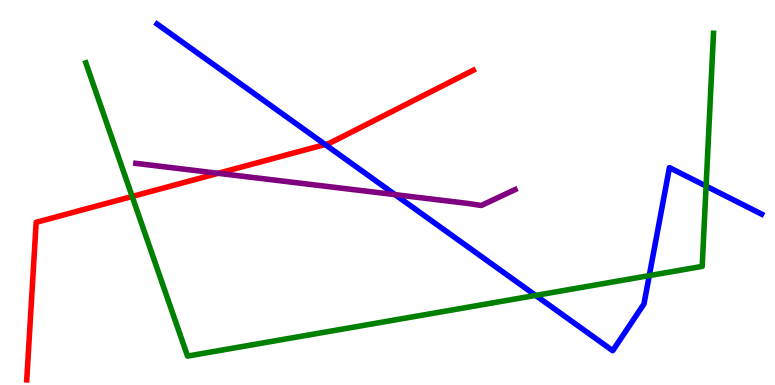[{'lines': ['blue', 'red'], 'intersections': [{'x': 4.2, 'y': 6.25}]}, {'lines': ['green', 'red'], 'intersections': [{'x': 1.71, 'y': 4.9}]}, {'lines': ['purple', 'red'], 'intersections': [{'x': 2.82, 'y': 5.5}]}, {'lines': ['blue', 'green'], 'intersections': [{'x': 6.91, 'y': 2.33}, {'x': 8.38, 'y': 2.84}, {'x': 9.11, 'y': 5.17}]}, {'lines': ['blue', 'purple'], 'intersections': [{'x': 5.1, 'y': 4.94}]}, {'lines': ['green', 'purple'], 'intersections': []}]